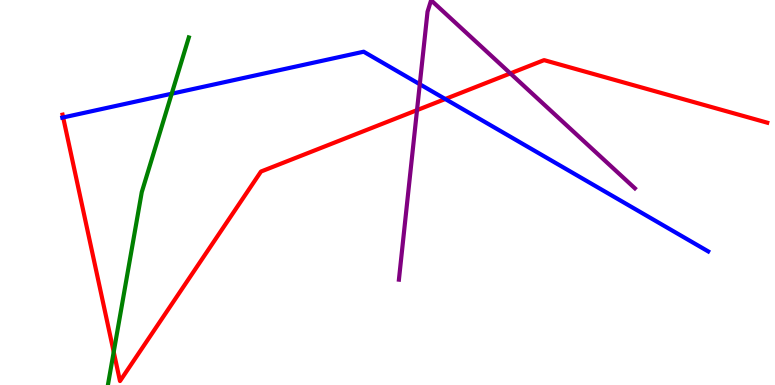[{'lines': ['blue', 'red'], 'intersections': [{'x': 0.815, 'y': 6.95}, {'x': 5.75, 'y': 7.43}]}, {'lines': ['green', 'red'], 'intersections': [{'x': 1.47, 'y': 0.859}]}, {'lines': ['purple', 'red'], 'intersections': [{'x': 5.38, 'y': 7.14}, {'x': 6.59, 'y': 8.09}]}, {'lines': ['blue', 'green'], 'intersections': [{'x': 2.22, 'y': 7.57}]}, {'lines': ['blue', 'purple'], 'intersections': [{'x': 5.42, 'y': 7.81}]}, {'lines': ['green', 'purple'], 'intersections': []}]